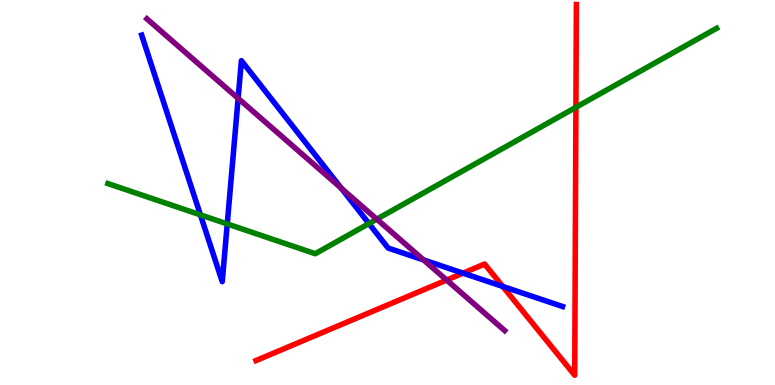[{'lines': ['blue', 'red'], 'intersections': [{'x': 5.97, 'y': 2.91}, {'x': 6.49, 'y': 2.56}]}, {'lines': ['green', 'red'], 'intersections': [{'x': 7.43, 'y': 7.21}]}, {'lines': ['purple', 'red'], 'intersections': [{'x': 5.76, 'y': 2.73}]}, {'lines': ['blue', 'green'], 'intersections': [{'x': 2.59, 'y': 4.42}, {'x': 2.93, 'y': 4.18}, {'x': 4.76, 'y': 4.19}]}, {'lines': ['blue', 'purple'], 'intersections': [{'x': 3.07, 'y': 7.45}, {'x': 4.4, 'y': 5.11}, {'x': 5.47, 'y': 3.25}]}, {'lines': ['green', 'purple'], 'intersections': [{'x': 4.86, 'y': 4.31}]}]